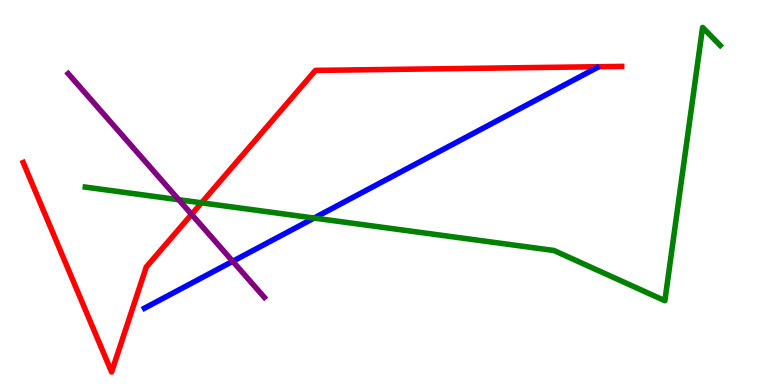[{'lines': ['blue', 'red'], 'intersections': []}, {'lines': ['green', 'red'], 'intersections': [{'x': 2.6, 'y': 4.73}]}, {'lines': ['purple', 'red'], 'intersections': [{'x': 2.47, 'y': 4.43}]}, {'lines': ['blue', 'green'], 'intersections': [{'x': 4.05, 'y': 4.34}]}, {'lines': ['blue', 'purple'], 'intersections': [{'x': 3.0, 'y': 3.21}]}, {'lines': ['green', 'purple'], 'intersections': [{'x': 2.31, 'y': 4.81}]}]